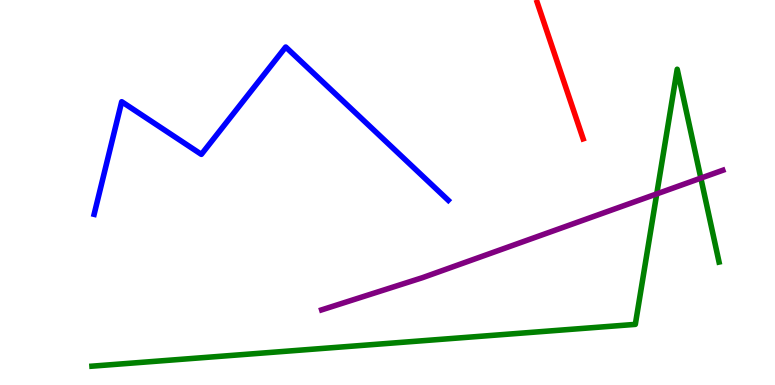[{'lines': ['blue', 'red'], 'intersections': []}, {'lines': ['green', 'red'], 'intersections': []}, {'lines': ['purple', 'red'], 'intersections': []}, {'lines': ['blue', 'green'], 'intersections': []}, {'lines': ['blue', 'purple'], 'intersections': []}, {'lines': ['green', 'purple'], 'intersections': [{'x': 8.47, 'y': 4.96}, {'x': 9.04, 'y': 5.37}]}]